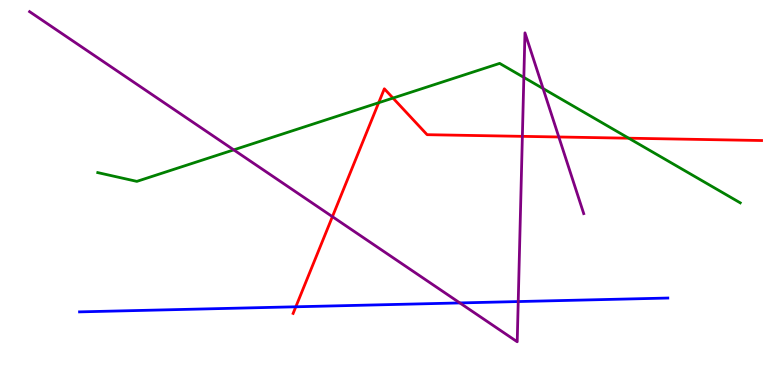[{'lines': ['blue', 'red'], 'intersections': [{'x': 3.82, 'y': 2.03}]}, {'lines': ['green', 'red'], 'intersections': [{'x': 4.89, 'y': 7.33}, {'x': 5.07, 'y': 7.45}, {'x': 8.11, 'y': 6.41}]}, {'lines': ['purple', 'red'], 'intersections': [{'x': 4.29, 'y': 4.37}, {'x': 6.74, 'y': 6.46}, {'x': 7.21, 'y': 6.44}]}, {'lines': ['blue', 'green'], 'intersections': []}, {'lines': ['blue', 'purple'], 'intersections': [{'x': 5.93, 'y': 2.13}, {'x': 6.69, 'y': 2.17}]}, {'lines': ['green', 'purple'], 'intersections': [{'x': 3.02, 'y': 6.11}, {'x': 6.76, 'y': 7.99}, {'x': 7.01, 'y': 7.7}]}]